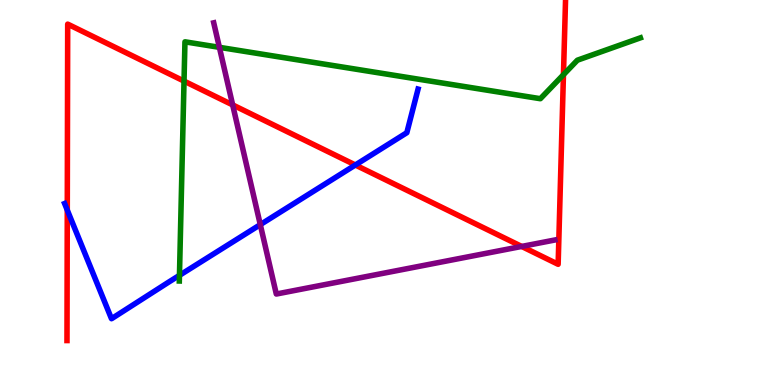[{'lines': ['blue', 'red'], 'intersections': [{'x': 0.868, 'y': 4.54}, {'x': 4.59, 'y': 5.71}]}, {'lines': ['green', 'red'], 'intersections': [{'x': 2.37, 'y': 7.89}, {'x': 7.27, 'y': 8.06}]}, {'lines': ['purple', 'red'], 'intersections': [{'x': 3.0, 'y': 7.27}, {'x': 6.73, 'y': 3.6}]}, {'lines': ['blue', 'green'], 'intersections': [{'x': 2.32, 'y': 2.85}]}, {'lines': ['blue', 'purple'], 'intersections': [{'x': 3.36, 'y': 4.17}]}, {'lines': ['green', 'purple'], 'intersections': [{'x': 2.83, 'y': 8.77}]}]